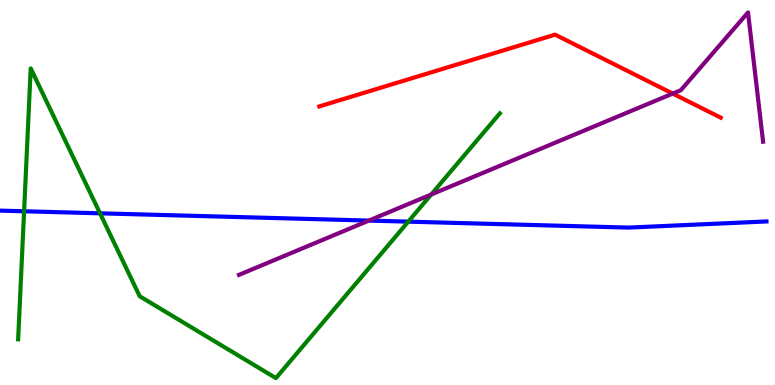[{'lines': ['blue', 'red'], 'intersections': []}, {'lines': ['green', 'red'], 'intersections': []}, {'lines': ['purple', 'red'], 'intersections': [{'x': 8.68, 'y': 7.57}]}, {'lines': ['blue', 'green'], 'intersections': [{'x': 0.311, 'y': 4.51}, {'x': 1.29, 'y': 4.46}, {'x': 5.27, 'y': 4.24}]}, {'lines': ['blue', 'purple'], 'intersections': [{'x': 4.76, 'y': 4.27}]}, {'lines': ['green', 'purple'], 'intersections': [{'x': 5.56, 'y': 4.95}]}]